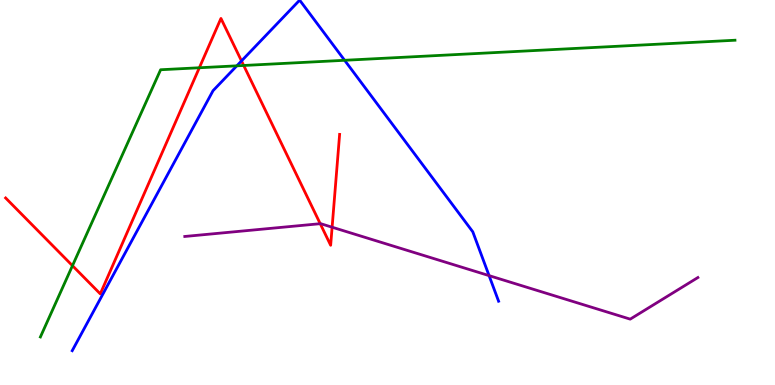[{'lines': ['blue', 'red'], 'intersections': [{'x': 3.12, 'y': 8.42}]}, {'lines': ['green', 'red'], 'intersections': [{'x': 0.935, 'y': 3.1}, {'x': 2.57, 'y': 8.24}, {'x': 3.14, 'y': 8.3}]}, {'lines': ['purple', 'red'], 'intersections': [{'x': 4.13, 'y': 4.19}, {'x': 4.29, 'y': 4.1}]}, {'lines': ['blue', 'green'], 'intersections': [{'x': 3.06, 'y': 8.29}, {'x': 4.45, 'y': 8.43}]}, {'lines': ['blue', 'purple'], 'intersections': [{'x': 6.31, 'y': 2.84}]}, {'lines': ['green', 'purple'], 'intersections': []}]